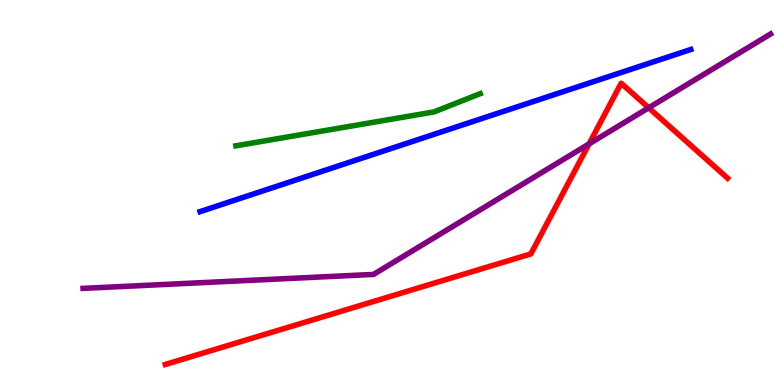[{'lines': ['blue', 'red'], 'intersections': []}, {'lines': ['green', 'red'], 'intersections': []}, {'lines': ['purple', 'red'], 'intersections': [{'x': 7.6, 'y': 6.26}, {'x': 8.37, 'y': 7.2}]}, {'lines': ['blue', 'green'], 'intersections': []}, {'lines': ['blue', 'purple'], 'intersections': []}, {'lines': ['green', 'purple'], 'intersections': []}]